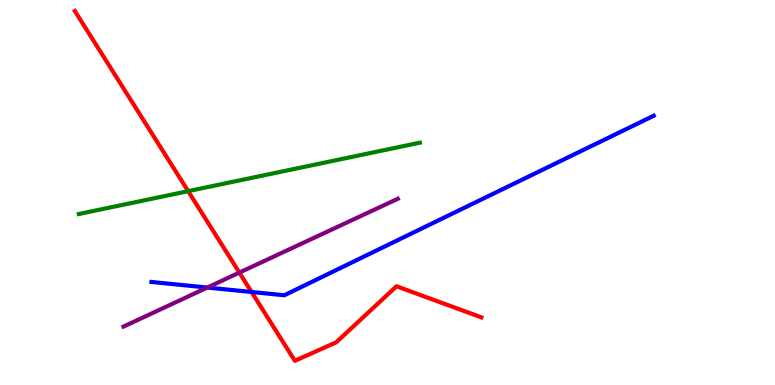[{'lines': ['blue', 'red'], 'intersections': [{'x': 3.25, 'y': 2.42}]}, {'lines': ['green', 'red'], 'intersections': [{'x': 2.43, 'y': 5.03}]}, {'lines': ['purple', 'red'], 'intersections': [{'x': 3.09, 'y': 2.92}]}, {'lines': ['blue', 'green'], 'intersections': []}, {'lines': ['blue', 'purple'], 'intersections': [{'x': 2.67, 'y': 2.53}]}, {'lines': ['green', 'purple'], 'intersections': []}]